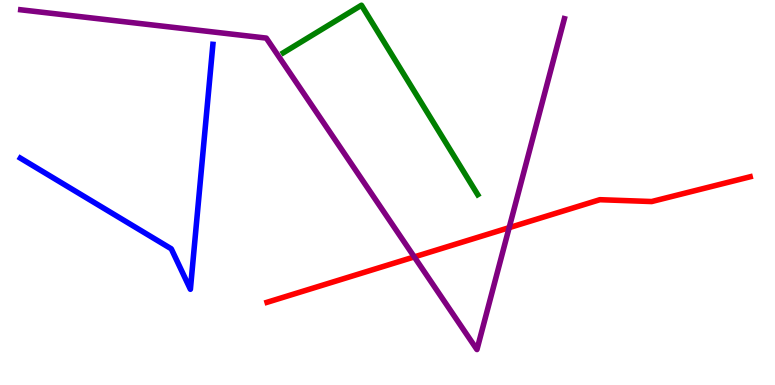[{'lines': ['blue', 'red'], 'intersections': []}, {'lines': ['green', 'red'], 'intersections': []}, {'lines': ['purple', 'red'], 'intersections': [{'x': 5.35, 'y': 3.33}, {'x': 6.57, 'y': 4.09}]}, {'lines': ['blue', 'green'], 'intersections': []}, {'lines': ['blue', 'purple'], 'intersections': []}, {'lines': ['green', 'purple'], 'intersections': []}]